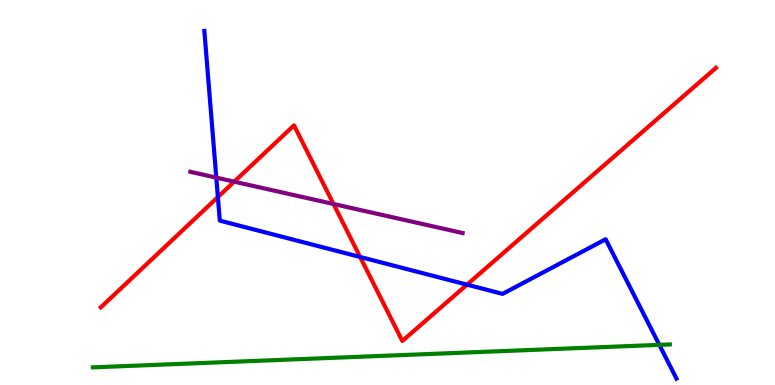[{'lines': ['blue', 'red'], 'intersections': [{'x': 2.81, 'y': 4.88}, {'x': 4.65, 'y': 3.33}, {'x': 6.03, 'y': 2.61}]}, {'lines': ['green', 'red'], 'intersections': []}, {'lines': ['purple', 'red'], 'intersections': [{'x': 3.02, 'y': 5.28}, {'x': 4.3, 'y': 4.7}]}, {'lines': ['blue', 'green'], 'intersections': [{'x': 8.51, 'y': 1.04}]}, {'lines': ['blue', 'purple'], 'intersections': [{'x': 2.79, 'y': 5.39}]}, {'lines': ['green', 'purple'], 'intersections': []}]